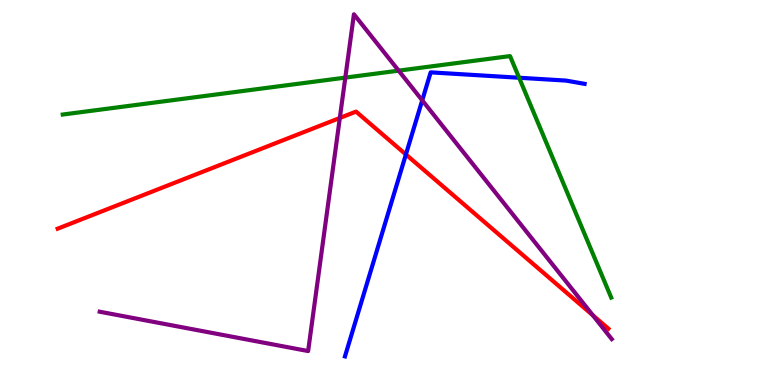[{'lines': ['blue', 'red'], 'intersections': [{'x': 5.24, 'y': 5.99}]}, {'lines': ['green', 'red'], 'intersections': []}, {'lines': ['purple', 'red'], 'intersections': [{'x': 4.38, 'y': 6.94}, {'x': 7.65, 'y': 1.81}]}, {'lines': ['blue', 'green'], 'intersections': [{'x': 6.7, 'y': 7.98}]}, {'lines': ['blue', 'purple'], 'intersections': [{'x': 5.45, 'y': 7.39}]}, {'lines': ['green', 'purple'], 'intersections': [{'x': 4.46, 'y': 7.98}, {'x': 5.14, 'y': 8.17}]}]